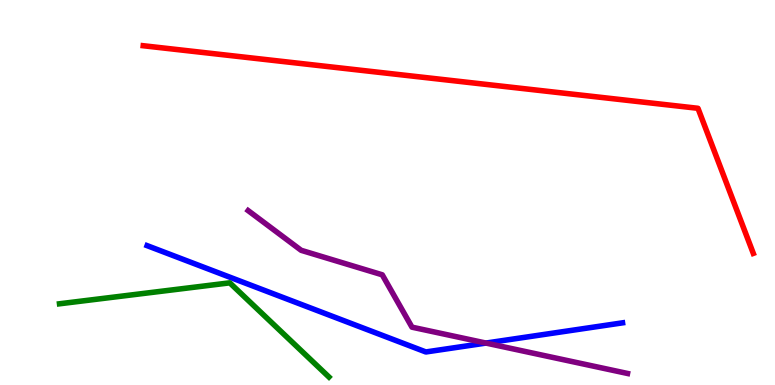[{'lines': ['blue', 'red'], 'intersections': []}, {'lines': ['green', 'red'], 'intersections': []}, {'lines': ['purple', 'red'], 'intersections': []}, {'lines': ['blue', 'green'], 'intersections': []}, {'lines': ['blue', 'purple'], 'intersections': [{'x': 6.27, 'y': 1.09}]}, {'lines': ['green', 'purple'], 'intersections': []}]